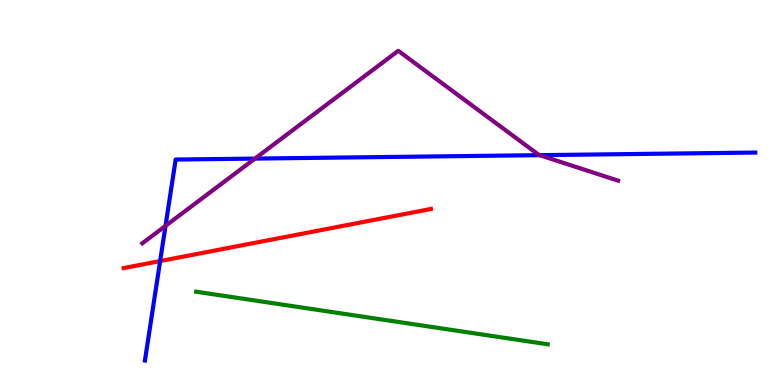[{'lines': ['blue', 'red'], 'intersections': [{'x': 2.07, 'y': 3.22}]}, {'lines': ['green', 'red'], 'intersections': []}, {'lines': ['purple', 'red'], 'intersections': []}, {'lines': ['blue', 'green'], 'intersections': []}, {'lines': ['blue', 'purple'], 'intersections': [{'x': 2.14, 'y': 4.13}, {'x': 3.29, 'y': 5.88}, {'x': 6.96, 'y': 5.97}]}, {'lines': ['green', 'purple'], 'intersections': []}]